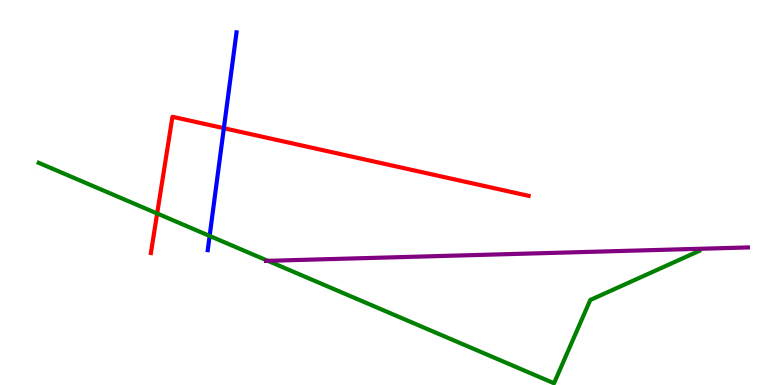[{'lines': ['blue', 'red'], 'intersections': [{'x': 2.89, 'y': 6.67}]}, {'lines': ['green', 'red'], 'intersections': [{'x': 2.03, 'y': 4.45}]}, {'lines': ['purple', 'red'], 'intersections': []}, {'lines': ['blue', 'green'], 'intersections': [{'x': 2.7, 'y': 3.87}]}, {'lines': ['blue', 'purple'], 'intersections': []}, {'lines': ['green', 'purple'], 'intersections': [{'x': 3.46, 'y': 3.23}]}]